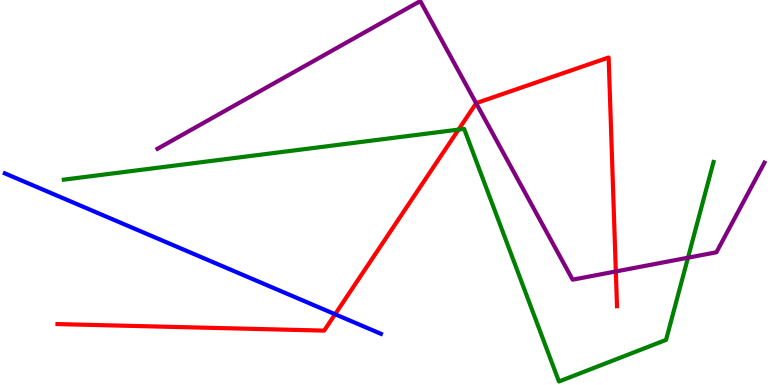[{'lines': ['blue', 'red'], 'intersections': [{'x': 4.32, 'y': 1.84}]}, {'lines': ['green', 'red'], 'intersections': [{'x': 5.92, 'y': 6.63}]}, {'lines': ['purple', 'red'], 'intersections': [{'x': 6.14, 'y': 7.32}, {'x': 7.95, 'y': 2.95}]}, {'lines': ['blue', 'green'], 'intersections': []}, {'lines': ['blue', 'purple'], 'intersections': []}, {'lines': ['green', 'purple'], 'intersections': [{'x': 8.88, 'y': 3.31}]}]